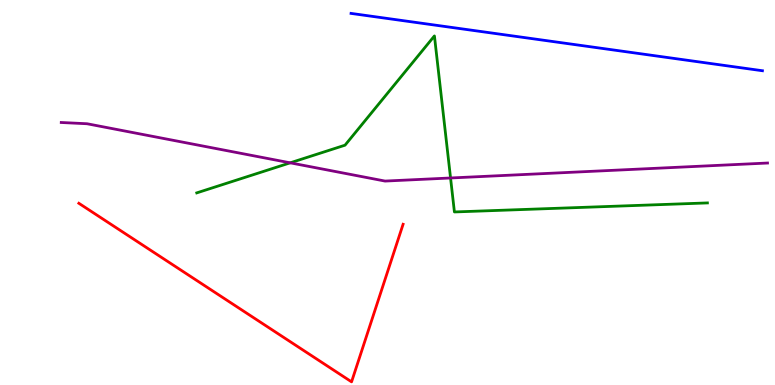[{'lines': ['blue', 'red'], 'intersections': []}, {'lines': ['green', 'red'], 'intersections': []}, {'lines': ['purple', 'red'], 'intersections': []}, {'lines': ['blue', 'green'], 'intersections': []}, {'lines': ['blue', 'purple'], 'intersections': []}, {'lines': ['green', 'purple'], 'intersections': [{'x': 3.74, 'y': 5.77}, {'x': 5.81, 'y': 5.38}]}]